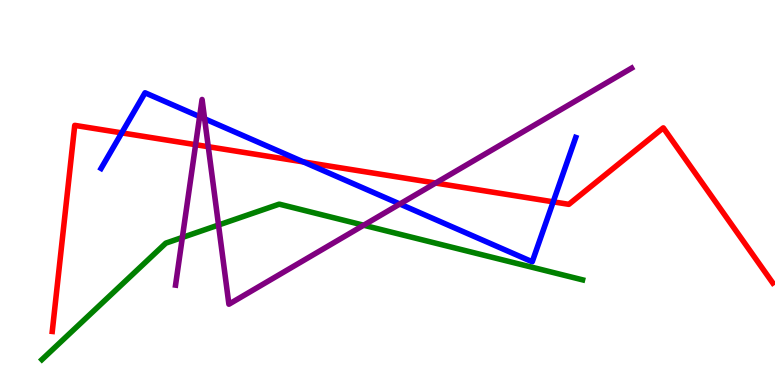[{'lines': ['blue', 'red'], 'intersections': [{'x': 1.57, 'y': 6.55}, {'x': 3.92, 'y': 5.79}, {'x': 7.14, 'y': 4.76}]}, {'lines': ['green', 'red'], 'intersections': []}, {'lines': ['purple', 'red'], 'intersections': [{'x': 2.52, 'y': 6.24}, {'x': 2.69, 'y': 6.19}, {'x': 5.62, 'y': 5.25}]}, {'lines': ['blue', 'green'], 'intersections': []}, {'lines': ['blue', 'purple'], 'intersections': [{'x': 2.58, 'y': 6.97}, {'x': 2.64, 'y': 6.91}, {'x': 5.16, 'y': 4.7}]}, {'lines': ['green', 'purple'], 'intersections': [{'x': 2.35, 'y': 3.83}, {'x': 2.82, 'y': 4.16}, {'x': 4.69, 'y': 4.15}]}]